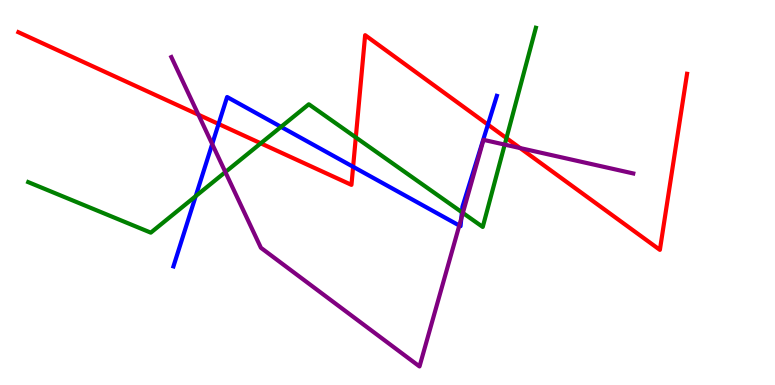[{'lines': ['blue', 'red'], 'intersections': [{'x': 2.82, 'y': 6.78}, {'x': 4.56, 'y': 5.67}, {'x': 6.3, 'y': 6.76}]}, {'lines': ['green', 'red'], 'intersections': [{'x': 3.36, 'y': 6.28}, {'x': 4.59, 'y': 6.43}, {'x': 6.53, 'y': 6.41}]}, {'lines': ['purple', 'red'], 'intersections': [{'x': 2.56, 'y': 7.02}, {'x': 6.71, 'y': 6.15}]}, {'lines': ['blue', 'green'], 'intersections': [{'x': 2.53, 'y': 4.9}, {'x': 3.63, 'y': 6.71}, {'x': 5.96, 'y': 4.49}]}, {'lines': ['blue', 'purple'], 'intersections': [{'x': 2.74, 'y': 6.26}, {'x': 5.93, 'y': 4.14}, {'x': 5.95, 'y': 4.33}]}, {'lines': ['green', 'purple'], 'intersections': [{'x': 2.91, 'y': 5.53}, {'x': 5.97, 'y': 4.47}, {'x': 6.51, 'y': 6.24}]}]